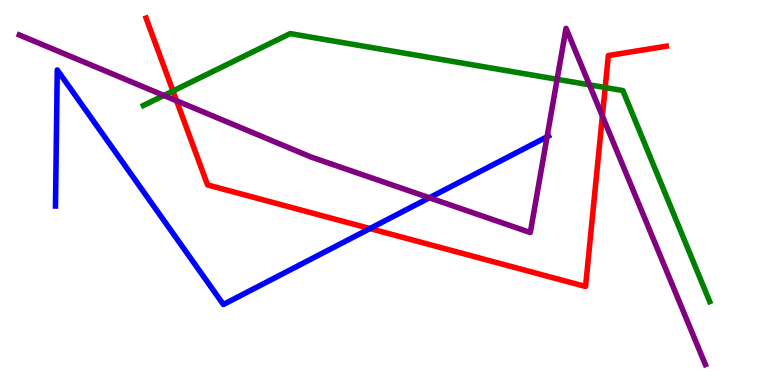[{'lines': ['blue', 'red'], 'intersections': [{'x': 4.77, 'y': 4.06}]}, {'lines': ['green', 'red'], 'intersections': [{'x': 2.23, 'y': 7.64}, {'x': 7.81, 'y': 7.73}]}, {'lines': ['purple', 'red'], 'intersections': [{'x': 2.28, 'y': 7.38}, {'x': 7.77, 'y': 6.99}]}, {'lines': ['blue', 'green'], 'intersections': []}, {'lines': ['blue', 'purple'], 'intersections': [{'x': 5.54, 'y': 4.86}, {'x': 7.06, 'y': 6.45}]}, {'lines': ['green', 'purple'], 'intersections': [{'x': 2.11, 'y': 7.52}, {'x': 7.19, 'y': 7.94}, {'x': 7.61, 'y': 7.8}]}]